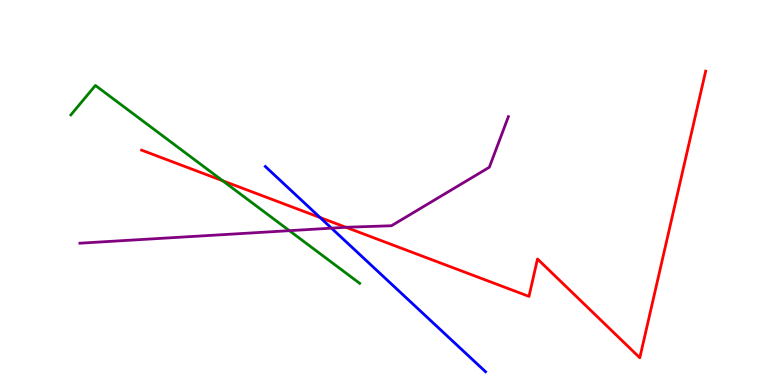[{'lines': ['blue', 'red'], 'intersections': [{'x': 4.13, 'y': 4.35}]}, {'lines': ['green', 'red'], 'intersections': [{'x': 2.87, 'y': 5.3}]}, {'lines': ['purple', 'red'], 'intersections': [{'x': 4.46, 'y': 4.1}]}, {'lines': ['blue', 'green'], 'intersections': []}, {'lines': ['blue', 'purple'], 'intersections': [{'x': 4.28, 'y': 4.07}]}, {'lines': ['green', 'purple'], 'intersections': [{'x': 3.73, 'y': 4.01}]}]